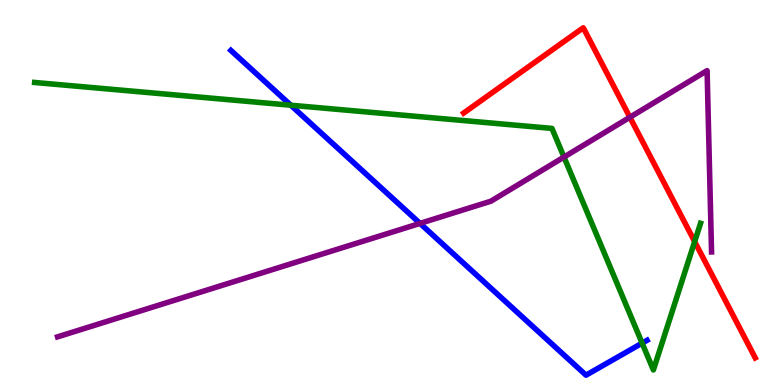[{'lines': ['blue', 'red'], 'intersections': []}, {'lines': ['green', 'red'], 'intersections': [{'x': 8.96, 'y': 3.72}]}, {'lines': ['purple', 'red'], 'intersections': [{'x': 8.13, 'y': 6.95}]}, {'lines': ['blue', 'green'], 'intersections': [{'x': 3.75, 'y': 7.27}, {'x': 8.29, 'y': 1.09}]}, {'lines': ['blue', 'purple'], 'intersections': [{'x': 5.42, 'y': 4.2}]}, {'lines': ['green', 'purple'], 'intersections': [{'x': 7.28, 'y': 5.92}]}]